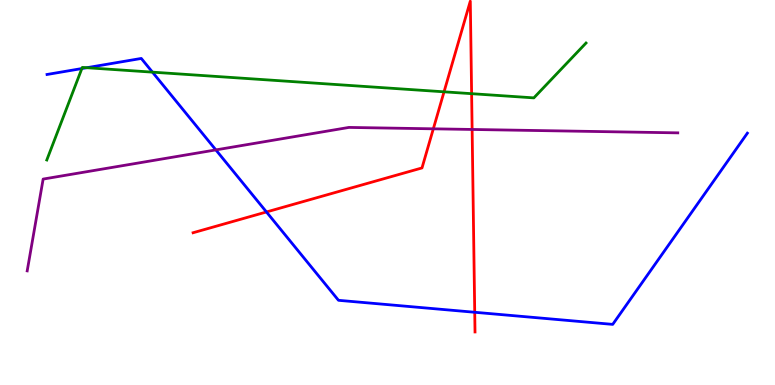[{'lines': ['blue', 'red'], 'intersections': [{'x': 3.44, 'y': 4.49}, {'x': 6.13, 'y': 1.89}]}, {'lines': ['green', 'red'], 'intersections': [{'x': 5.73, 'y': 7.62}, {'x': 6.09, 'y': 7.57}]}, {'lines': ['purple', 'red'], 'intersections': [{'x': 5.59, 'y': 6.65}, {'x': 6.09, 'y': 6.64}]}, {'lines': ['blue', 'green'], 'intersections': [{'x': 1.06, 'y': 8.22}, {'x': 1.12, 'y': 8.24}, {'x': 1.97, 'y': 8.13}]}, {'lines': ['blue', 'purple'], 'intersections': [{'x': 2.79, 'y': 6.11}]}, {'lines': ['green', 'purple'], 'intersections': []}]